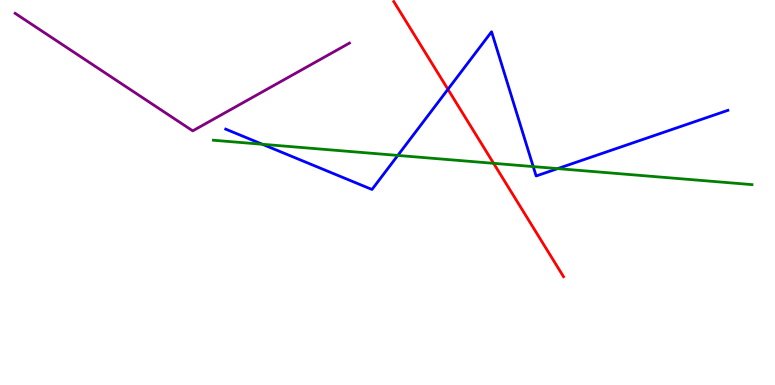[{'lines': ['blue', 'red'], 'intersections': [{'x': 5.78, 'y': 7.68}]}, {'lines': ['green', 'red'], 'intersections': [{'x': 6.37, 'y': 5.76}]}, {'lines': ['purple', 'red'], 'intersections': []}, {'lines': ['blue', 'green'], 'intersections': [{'x': 3.39, 'y': 6.25}, {'x': 5.13, 'y': 5.96}, {'x': 6.88, 'y': 5.67}, {'x': 7.2, 'y': 5.62}]}, {'lines': ['blue', 'purple'], 'intersections': []}, {'lines': ['green', 'purple'], 'intersections': []}]